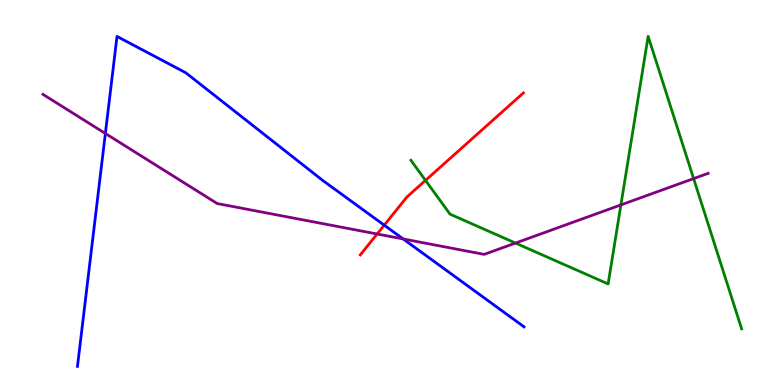[{'lines': ['blue', 'red'], 'intersections': [{'x': 4.96, 'y': 4.15}]}, {'lines': ['green', 'red'], 'intersections': [{'x': 5.49, 'y': 5.31}]}, {'lines': ['purple', 'red'], 'intersections': [{'x': 4.87, 'y': 3.92}]}, {'lines': ['blue', 'green'], 'intersections': []}, {'lines': ['blue', 'purple'], 'intersections': [{'x': 1.36, 'y': 6.53}, {'x': 5.2, 'y': 3.79}]}, {'lines': ['green', 'purple'], 'intersections': [{'x': 6.65, 'y': 3.69}, {'x': 8.01, 'y': 4.68}, {'x': 8.95, 'y': 5.36}]}]